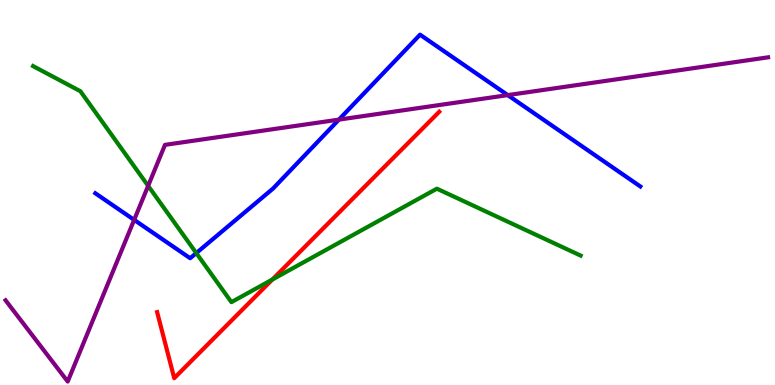[{'lines': ['blue', 'red'], 'intersections': []}, {'lines': ['green', 'red'], 'intersections': [{'x': 3.51, 'y': 2.74}]}, {'lines': ['purple', 'red'], 'intersections': []}, {'lines': ['blue', 'green'], 'intersections': [{'x': 2.53, 'y': 3.43}]}, {'lines': ['blue', 'purple'], 'intersections': [{'x': 1.73, 'y': 4.29}, {'x': 4.37, 'y': 6.89}, {'x': 6.55, 'y': 7.53}]}, {'lines': ['green', 'purple'], 'intersections': [{'x': 1.91, 'y': 5.17}]}]